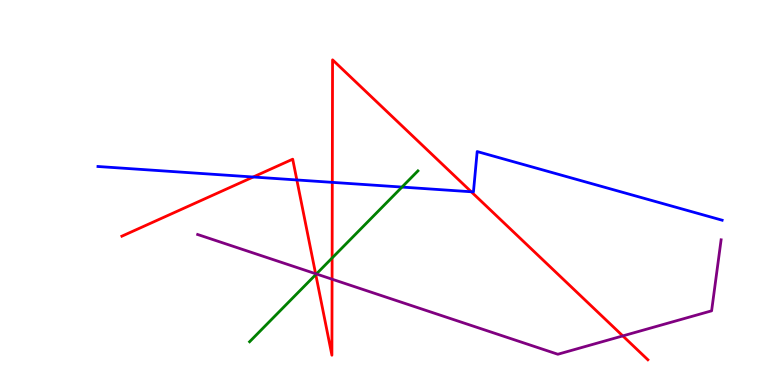[{'lines': ['blue', 'red'], 'intersections': [{'x': 3.27, 'y': 5.4}, {'x': 3.83, 'y': 5.33}, {'x': 4.29, 'y': 5.26}, {'x': 6.08, 'y': 5.02}]}, {'lines': ['green', 'red'], 'intersections': [{'x': 4.07, 'y': 2.87}, {'x': 4.29, 'y': 3.3}]}, {'lines': ['purple', 'red'], 'intersections': [{'x': 4.07, 'y': 2.89}, {'x': 4.28, 'y': 2.75}, {'x': 8.04, 'y': 1.28}]}, {'lines': ['blue', 'green'], 'intersections': [{'x': 5.19, 'y': 5.14}]}, {'lines': ['blue', 'purple'], 'intersections': []}, {'lines': ['green', 'purple'], 'intersections': [{'x': 4.08, 'y': 2.88}]}]